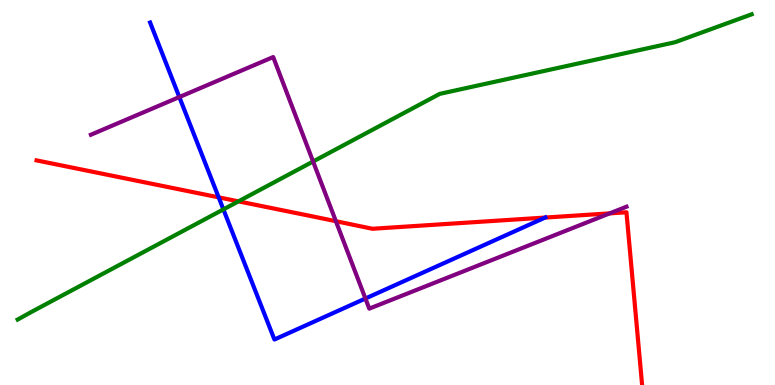[{'lines': ['blue', 'red'], 'intersections': [{'x': 2.82, 'y': 4.87}, {'x': 7.03, 'y': 4.35}]}, {'lines': ['green', 'red'], 'intersections': [{'x': 3.08, 'y': 4.77}]}, {'lines': ['purple', 'red'], 'intersections': [{'x': 4.33, 'y': 4.25}, {'x': 7.87, 'y': 4.46}]}, {'lines': ['blue', 'green'], 'intersections': [{'x': 2.88, 'y': 4.56}]}, {'lines': ['blue', 'purple'], 'intersections': [{'x': 2.31, 'y': 7.48}, {'x': 4.72, 'y': 2.25}]}, {'lines': ['green', 'purple'], 'intersections': [{'x': 4.04, 'y': 5.81}]}]